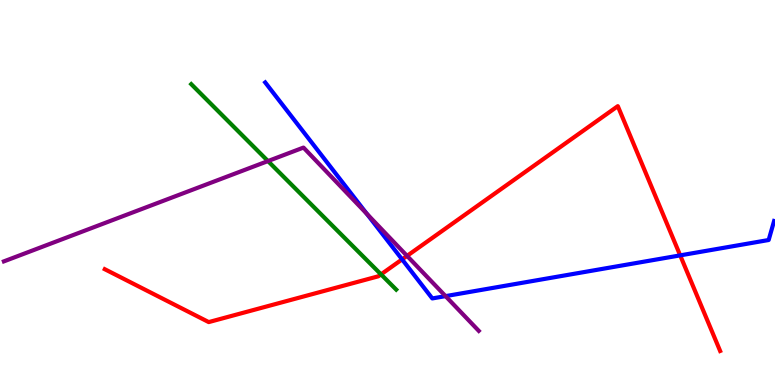[{'lines': ['blue', 'red'], 'intersections': [{'x': 5.19, 'y': 3.26}, {'x': 8.78, 'y': 3.37}]}, {'lines': ['green', 'red'], 'intersections': [{'x': 4.92, 'y': 2.87}]}, {'lines': ['purple', 'red'], 'intersections': [{'x': 5.25, 'y': 3.35}]}, {'lines': ['blue', 'green'], 'intersections': []}, {'lines': ['blue', 'purple'], 'intersections': [{'x': 4.73, 'y': 4.45}, {'x': 5.75, 'y': 2.31}]}, {'lines': ['green', 'purple'], 'intersections': [{'x': 3.46, 'y': 5.82}]}]